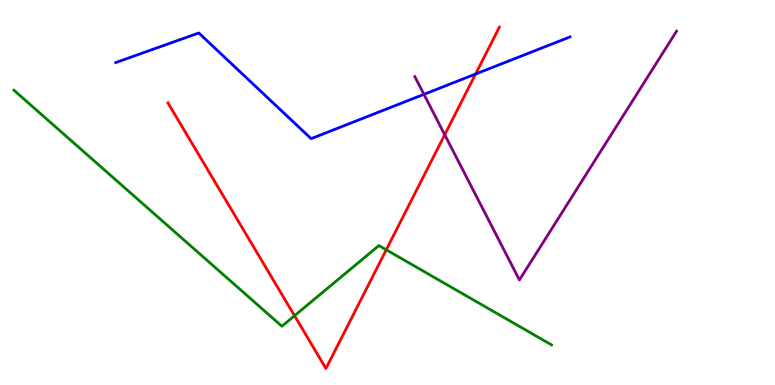[{'lines': ['blue', 'red'], 'intersections': [{'x': 6.14, 'y': 8.08}]}, {'lines': ['green', 'red'], 'intersections': [{'x': 3.8, 'y': 1.8}, {'x': 4.98, 'y': 3.51}]}, {'lines': ['purple', 'red'], 'intersections': [{'x': 5.74, 'y': 6.5}]}, {'lines': ['blue', 'green'], 'intersections': []}, {'lines': ['blue', 'purple'], 'intersections': [{'x': 5.47, 'y': 7.55}]}, {'lines': ['green', 'purple'], 'intersections': []}]